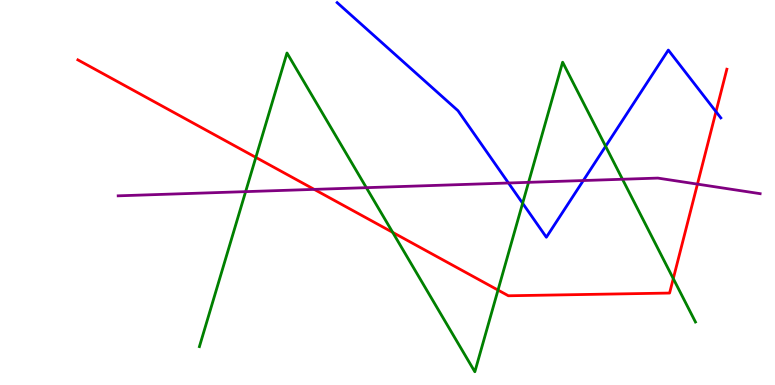[{'lines': ['blue', 'red'], 'intersections': [{'x': 9.24, 'y': 7.1}]}, {'lines': ['green', 'red'], 'intersections': [{'x': 3.3, 'y': 5.91}, {'x': 5.07, 'y': 3.96}, {'x': 6.43, 'y': 2.47}, {'x': 8.69, 'y': 2.76}]}, {'lines': ['purple', 'red'], 'intersections': [{'x': 4.05, 'y': 5.08}, {'x': 9.0, 'y': 5.22}]}, {'lines': ['blue', 'green'], 'intersections': [{'x': 6.74, 'y': 4.72}, {'x': 7.81, 'y': 6.2}]}, {'lines': ['blue', 'purple'], 'intersections': [{'x': 6.56, 'y': 5.25}, {'x': 7.53, 'y': 5.31}]}, {'lines': ['green', 'purple'], 'intersections': [{'x': 3.17, 'y': 5.02}, {'x': 4.73, 'y': 5.13}, {'x': 6.82, 'y': 5.26}, {'x': 8.03, 'y': 5.34}]}]